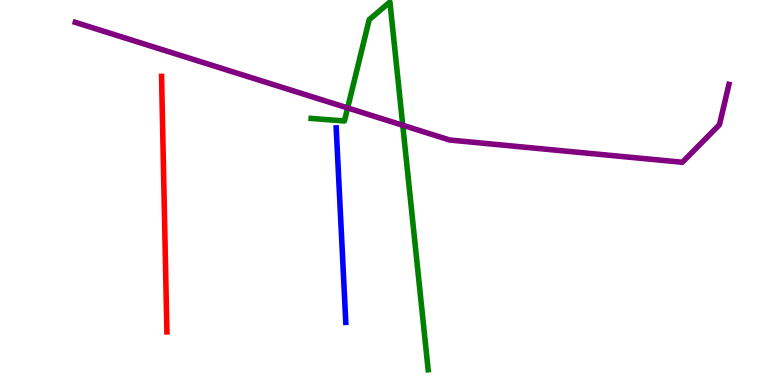[{'lines': ['blue', 'red'], 'intersections': []}, {'lines': ['green', 'red'], 'intersections': []}, {'lines': ['purple', 'red'], 'intersections': []}, {'lines': ['blue', 'green'], 'intersections': []}, {'lines': ['blue', 'purple'], 'intersections': []}, {'lines': ['green', 'purple'], 'intersections': [{'x': 4.49, 'y': 7.2}, {'x': 5.2, 'y': 6.75}]}]